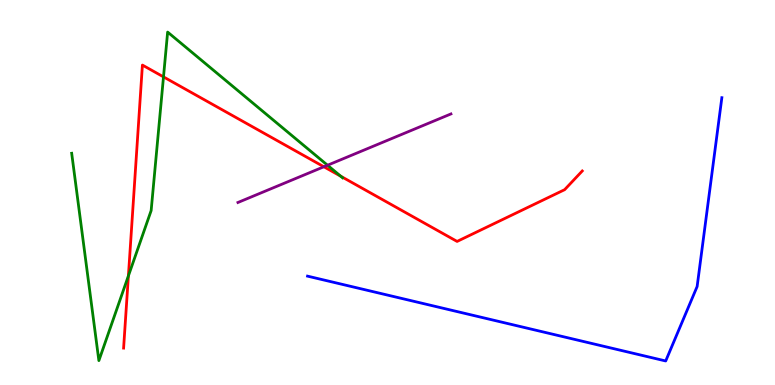[{'lines': ['blue', 'red'], 'intersections': []}, {'lines': ['green', 'red'], 'intersections': [{'x': 1.66, 'y': 2.83}, {'x': 2.11, 'y': 8.0}, {'x': 4.4, 'y': 5.42}]}, {'lines': ['purple', 'red'], 'intersections': [{'x': 4.18, 'y': 5.67}]}, {'lines': ['blue', 'green'], 'intersections': []}, {'lines': ['blue', 'purple'], 'intersections': []}, {'lines': ['green', 'purple'], 'intersections': [{'x': 4.23, 'y': 5.71}]}]